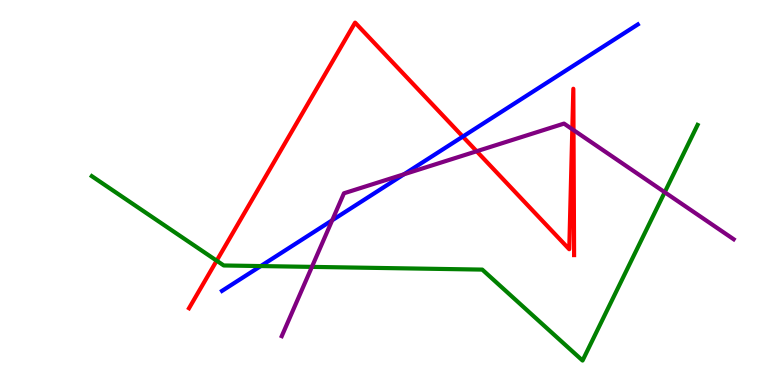[{'lines': ['blue', 'red'], 'intersections': [{'x': 5.97, 'y': 6.45}]}, {'lines': ['green', 'red'], 'intersections': [{'x': 2.8, 'y': 3.23}]}, {'lines': ['purple', 'red'], 'intersections': [{'x': 6.15, 'y': 6.07}, {'x': 7.38, 'y': 6.64}, {'x': 7.4, 'y': 6.62}]}, {'lines': ['blue', 'green'], 'intersections': [{'x': 3.36, 'y': 3.09}]}, {'lines': ['blue', 'purple'], 'intersections': [{'x': 4.29, 'y': 4.28}, {'x': 5.21, 'y': 5.47}]}, {'lines': ['green', 'purple'], 'intersections': [{'x': 4.02, 'y': 3.07}, {'x': 8.58, 'y': 5.01}]}]